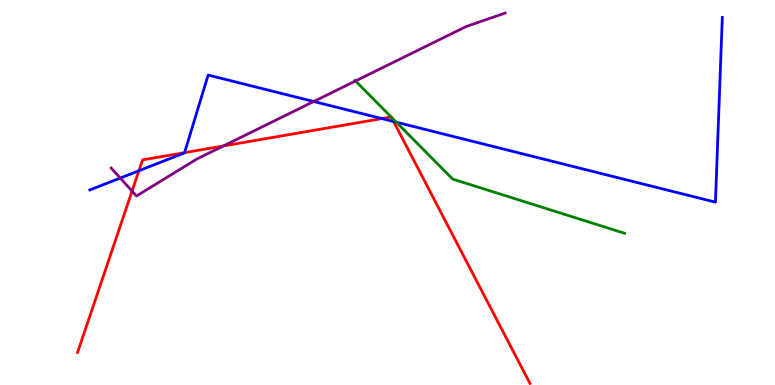[{'lines': ['blue', 'red'], 'intersections': [{'x': 1.79, 'y': 5.57}, {'x': 2.38, 'y': 6.04}, {'x': 4.93, 'y': 6.92}, {'x': 5.08, 'y': 6.84}]}, {'lines': ['green', 'red'], 'intersections': [{'x': 5.05, 'y': 6.96}, {'x': 5.05, 'y': 6.96}]}, {'lines': ['purple', 'red'], 'intersections': [{'x': 1.7, 'y': 5.04}, {'x': 2.88, 'y': 6.21}]}, {'lines': ['blue', 'green'], 'intersections': [{'x': 5.11, 'y': 6.83}]}, {'lines': ['blue', 'purple'], 'intersections': [{'x': 1.55, 'y': 5.38}, {'x': 4.05, 'y': 7.36}]}, {'lines': ['green', 'purple'], 'intersections': [{'x': 4.59, 'y': 7.9}]}]